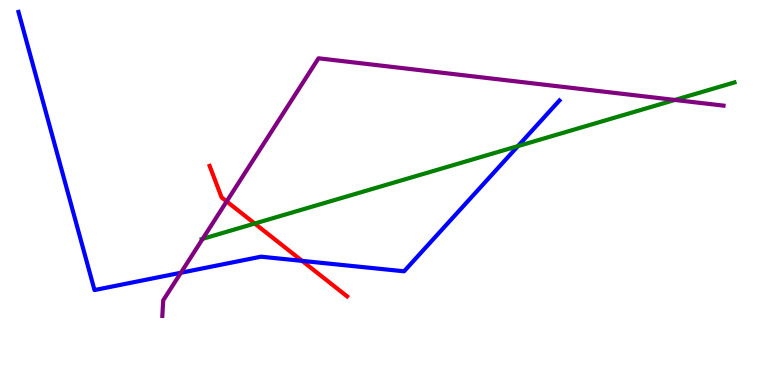[{'lines': ['blue', 'red'], 'intersections': [{'x': 3.9, 'y': 3.22}]}, {'lines': ['green', 'red'], 'intersections': [{'x': 3.29, 'y': 4.19}]}, {'lines': ['purple', 'red'], 'intersections': [{'x': 2.92, 'y': 4.77}]}, {'lines': ['blue', 'green'], 'intersections': [{'x': 6.68, 'y': 6.21}]}, {'lines': ['blue', 'purple'], 'intersections': [{'x': 2.33, 'y': 2.92}]}, {'lines': ['green', 'purple'], 'intersections': [{'x': 2.62, 'y': 3.8}, {'x': 8.71, 'y': 7.4}]}]